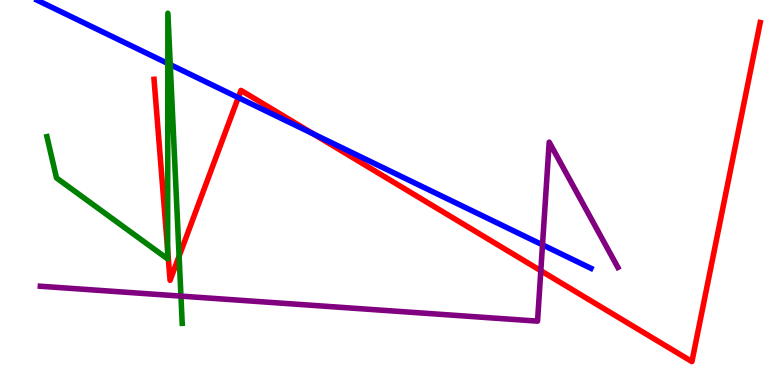[{'lines': ['blue', 'red'], 'intersections': [{'x': 3.07, 'y': 7.47}, {'x': 4.04, 'y': 6.52}]}, {'lines': ['green', 'red'], 'intersections': [{'x': 2.16, 'y': 3.51}, {'x': 2.31, 'y': 3.35}]}, {'lines': ['purple', 'red'], 'intersections': [{'x': 6.98, 'y': 2.97}]}, {'lines': ['blue', 'green'], 'intersections': [{'x': 2.17, 'y': 8.35}, {'x': 2.2, 'y': 8.32}]}, {'lines': ['blue', 'purple'], 'intersections': [{'x': 7.0, 'y': 3.64}]}, {'lines': ['green', 'purple'], 'intersections': [{'x': 2.33, 'y': 2.31}]}]